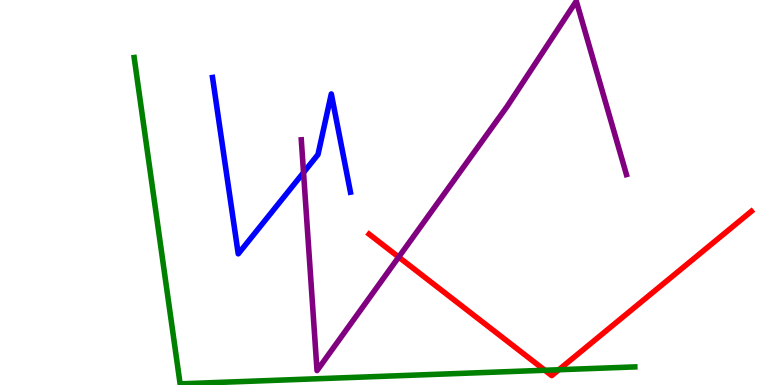[{'lines': ['blue', 'red'], 'intersections': []}, {'lines': ['green', 'red'], 'intersections': [{'x': 7.03, 'y': 0.383}, {'x': 7.21, 'y': 0.396}]}, {'lines': ['purple', 'red'], 'intersections': [{'x': 5.14, 'y': 3.32}]}, {'lines': ['blue', 'green'], 'intersections': []}, {'lines': ['blue', 'purple'], 'intersections': [{'x': 3.92, 'y': 5.52}]}, {'lines': ['green', 'purple'], 'intersections': []}]